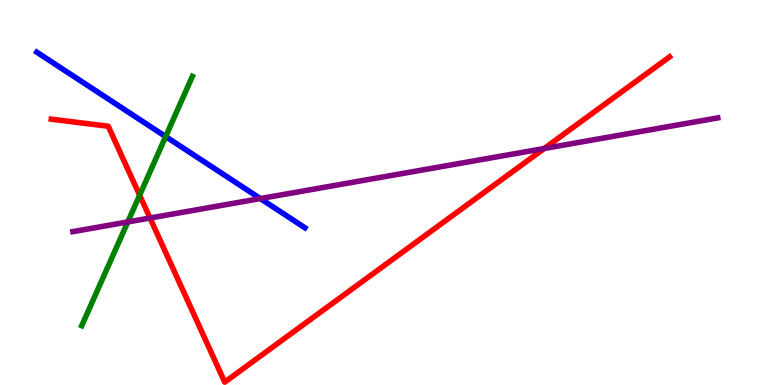[{'lines': ['blue', 'red'], 'intersections': []}, {'lines': ['green', 'red'], 'intersections': [{'x': 1.8, 'y': 4.93}]}, {'lines': ['purple', 'red'], 'intersections': [{'x': 1.94, 'y': 4.34}, {'x': 7.02, 'y': 6.14}]}, {'lines': ['blue', 'green'], 'intersections': [{'x': 2.14, 'y': 6.45}]}, {'lines': ['blue', 'purple'], 'intersections': [{'x': 3.36, 'y': 4.84}]}, {'lines': ['green', 'purple'], 'intersections': [{'x': 1.65, 'y': 4.23}]}]